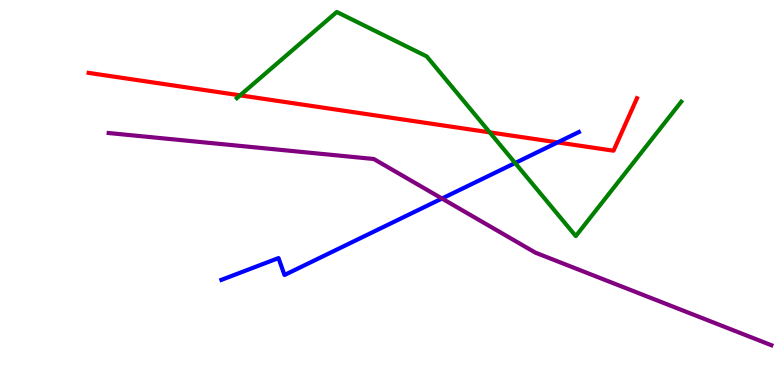[{'lines': ['blue', 'red'], 'intersections': [{'x': 7.19, 'y': 6.3}]}, {'lines': ['green', 'red'], 'intersections': [{'x': 3.1, 'y': 7.52}, {'x': 6.32, 'y': 6.56}]}, {'lines': ['purple', 'red'], 'intersections': []}, {'lines': ['blue', 'green'], 'intersections': [{'x': 6.65, 'y': 5.77}]}, {'lines': ['blue', 'purple'], 'intersections': [{'x': 5.7, 'y': 4.84}]}, {'lines': ['green', 'purple'], 'intersections': []}]